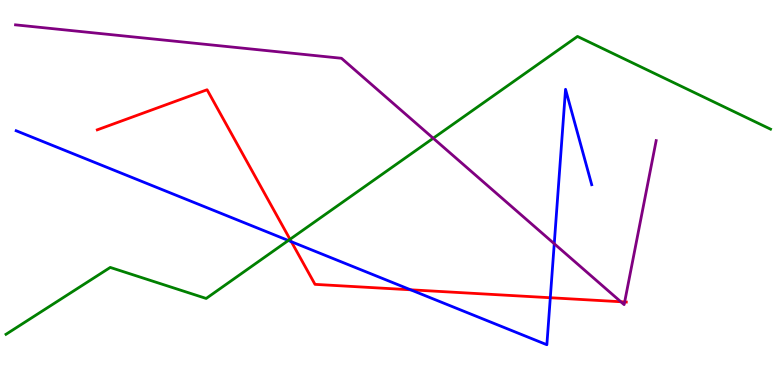[{'lines': ['blue', 'red'], 'intersections': [{'x': 3.76, 'y': 3.72}, {'x': 5.3, 'y': 2.47}, {'x': 7.1, 'y': 2.27}]}, {'lines': ['green', 'red'], 'intersections': [{'x': 3.74, 'y': 3.78}]}, {'lines': ['purple', 'red'], 'intersections': [{'x': 8.01, 'y': 2.16}, {'x': 8.06, 'y': 2.16}]}, {'lines': ['blue', 'green'], 'intersections': [{'x': 3.72, 'y': 3.75}]}, {'lines': ['blue', 'purple'], 'intersections': [{'x': 7.15, 'y': 3.67}]}, {'lines': ['green', 'purple'], 'intersections': [{'x': 5.59, 'y': 6.41}]}]